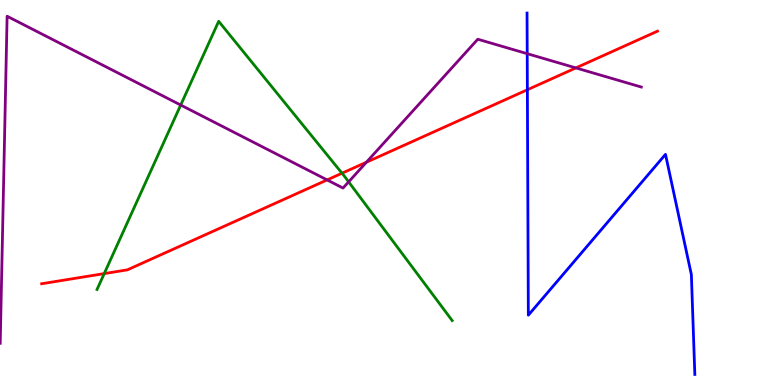[{'lines': ['blue', 'red'], 'intersections': [{'x': 6.8, 'y': 7.67}]}, {'lines': ['green', 'red'], 'intersections': [{'x': 1.34, 'y': 2.89}, {'x': 4.41, 'y': 5.5}]}, {'lines': ['purple', 'red'], 'intersections': [{'x': 4.22, 'y': 5.33}, {'x': 4.73, 'y': 5.79}, {'x': 7.43, 'y': 8.24}]}, {'lines': ['blue', 'green'], 'intersections': []}, {'lines': ['blue', 'purple'], 'intersections': [{'x': 6.8, 'y': 8.61}]}, {'lines': ['green', 'purple'], 'intersections': [{'x': 2.33, 'y': 7.27}, {'x': 4.5, 'y': 5.28}]}]